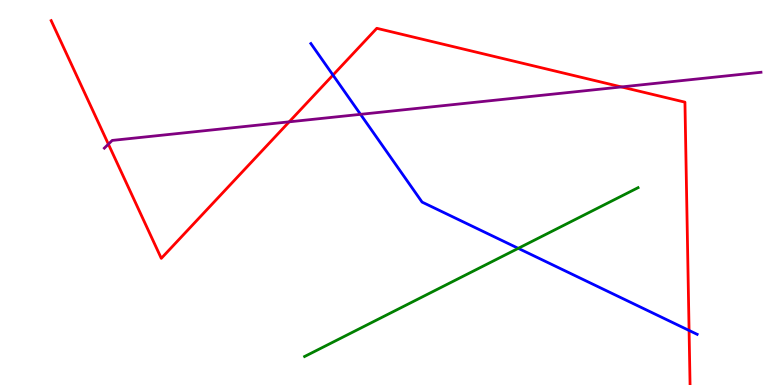[{'lines': ['blue', 'red'], 'intersections': [{'x': 4.3, 'y': 8.05}, {'x': 8.89, 'y': 1.42}]}, {'lines': ['green', 'red'], 'intersections': []}, {'lines': ['purple', 'red'], 'intersections': [{'x': 1.4, 'y': 6.26}, {'x': 3.73, 'y': 6.84}, {'x': 8.02, 'y': 7.74}]}, {'lines': ['blue', 'green'], 'intersections': [{'x': 6.69, 'y': 3.55}]}, {'lines': ['blue', 'purple'], 'intersections': [{'x': 4.65, 'y': 7.03}]}, {'lines': ['green', 'purple'], 'intersections': []}]